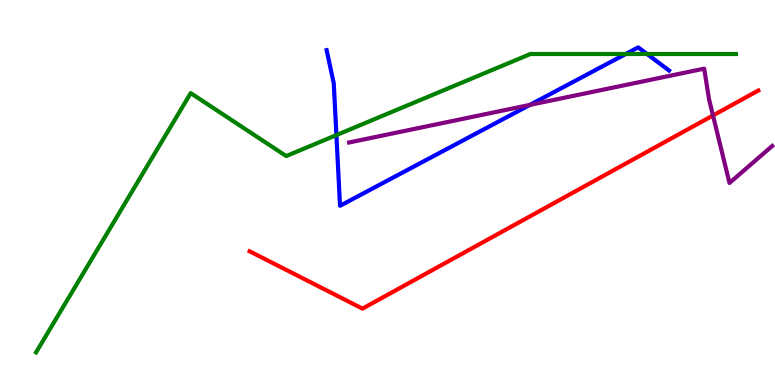[{'lines': ['blue', 'red'], 'intersections': []}, {'lines': ['green', 'red'], 'intersections': []}, {'lines': ['purple', 'red'], 'intersections': [{'x': 9.2, 'y': 7.0}]}, {'lines': ['blue', 'green'], 'intersections': [{'x': 4.34, 'y': 6.49}, {'x': 8.07, 'y': 8.6}, {'x': 8.35, 'y': 8.6}]}, {'lines': ['blue', 'purple'], 'intersections': [{'x': 6.84, 'y': 7.28}]}, {'lines': ['green', 'purple'], 'intersections': []}]